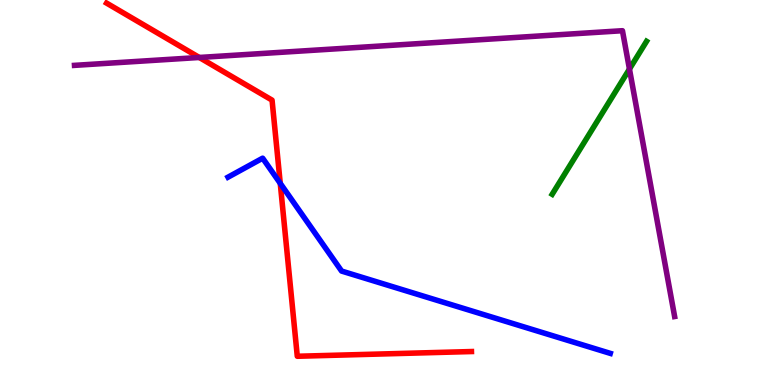[{'lines': ['blue', 'red'], 'intersections': [{'x': 3.62, 'y': 5.24}]}, {'lines': ['green', 'red'], 'intersections': []}, {'lines': ['purple', 'red'], 'intersections': [{'x': 2.57, 'y': 8.51}]}, {'lines': ['blue', 'green'], 'intersections': []}, {'lines': ['blue', 'purple'], 'intersections': []}, {'lines': ['green', 'purple'], 'intersections': [{'x': 8.12, 'y': 8.21}]}]